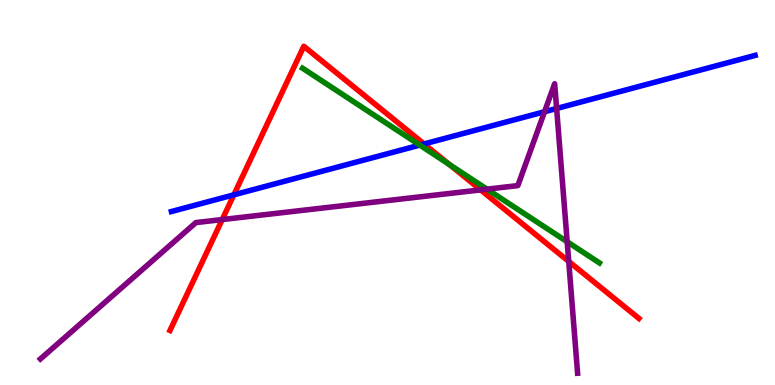[{'lines': ['blue', 'red'], 'intersections': [{'x': 3.02, 'y': 4.94}, {'x': 5.47, 'y': 6.26}]}, {'lines': ['green', 'red'], 'intersections': [{'x': 5.8, 'y': 5.73}]}, {'lines': ['purple', 'red'], 'intersections': [{'x': 2.87, 'y': 4.3}, {'x': 6.2, 'y': 5.07}, {'x': 7.34, 'y': 3.21}]}, {'lines': ['blue', 'green'], 'intersections': [{'x': 5.42, 'y': 6.23}]}, {'lines': ['blue', 'purple'], 'intersections': [{'x': 7.03, 'y': 7.1}, {'x': 7.18, 'y': 7.18}]}, {'lines': ['green', 'purple'], 'intersections': [{'x': 6.28, 'y': 5.09}, {'x': 7.32, 'y': 3.72}]}]